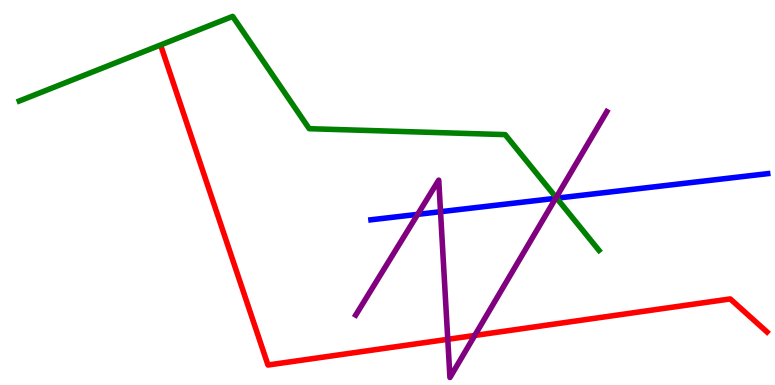[{'lines': ['blue', 'red'], 'intersections': []}, {'lines': ['green', 'red'], 'intersections': []}, {'lines': ['purple', 'red'], 'intersections': [{'x': 5.78, 'y': 1.19}, {'x': 6.13, 'y': 1.29}]}, {'lines': ['blue', 'green'], 'intersections': [{'x': 7.18, 'y': 4.85}]}, {'lines': ['blue', 'purple'], 'intersections': [{'x': 5.39, 'y': 4.43}, {'x': 5.68, 'y': 4.5}, {'x': 7.17, 'y': 4.85}]}, {'lines': ['green', 'purple'], 'intersections': [{'x': 7.18, 'y': 4.87}]}]